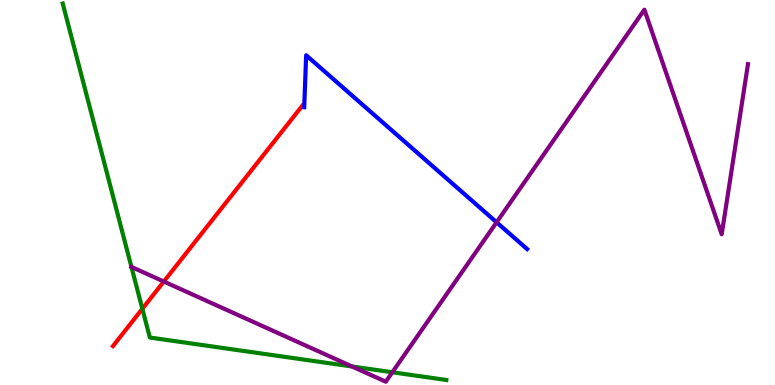[{'lines': ['blue', 'red'], 'intersections': []}, {'lines': ['green', 'red'], 'intersections': [{'x': 1.84, 'y': 1.98}]}, {'lines': ['purple', 'red'], 'intersections': [{'x': 2.11, 'y': 2.69}]}, {'lines': ['blue', 'green'], 'intersections': []}, {'lines': ['blue', 'purple'], 'intersections': [{'x': 6.41, 'y': 4.23}]}, {'lines': ['green', 'purple'], 'intersections': [{'x': 1.7, 'y': 3.07}, {'x': 4.54, 'y': 0.481}, {'x': 5.06, 'y': 0.331}]}]